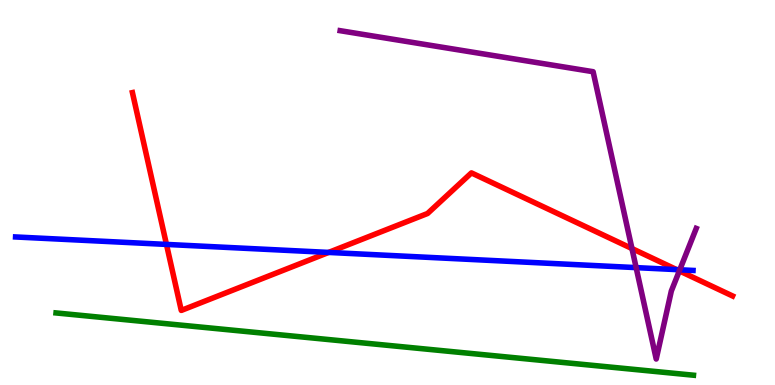[{'lines': ['blue', 'red'], 'intersections': [{'x': 2.15, 'y': 3.65}, {'x': 4.24, 'y': 3.44}, {'x': 8.73, 'y': 3.0}]}, {'lines': ['green', 'red'], 'intersections': []}, {'lines': ['purple', 'red'], 'intersections': [{'x': 8.15, 'y': 3.54}, {'x': 8.77, 'y': 2.96}]}, {'lines': ['blue', 'green'], 'intersections': []}, {'lines': ['blue', 'purple'], 'intersections': [{'x': 8.21, 'y': 3.05}, {'x': 8.77, 'y': 2.99}]}, {'lines': ['green', 'purple'], 'intersections': []}]